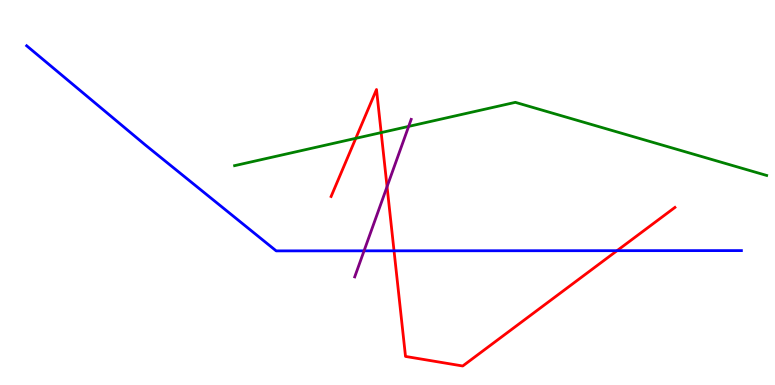[{'lines': ['blue', 'red'], 'intersections': [{'x': 5.08, 'y': 3.49}, {'x': 7.96, 'y': 3.49}]}, {'lines': ['green', 'red'], 'intersections': [{'x': 4.59, 'y': 6.41}, {'x': 4.92, 'y': 6.56}]}, {'lines': ['purple', 'red'], 'intersections': [{'x': 4.99, 'y': 5.15}]}, {'lines': ['blue', 'green'], 'intersections': []}, {'lines': ['blue', 'purple'], 'intersections': [{'x': 4.7, 'y': 3.48}]}, {'lines': ['green', 'purple'], 'intersections': [{'x': 5.27, 'y': 6.72}]}]